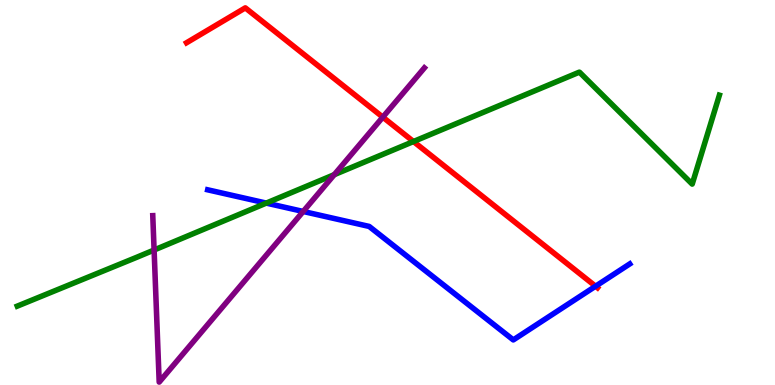[{'lines': ['blue', 'red'], 'intersections': [{'x': 7.68, 'y': 2.57}]}, {'lines': ['green', 'red'], 'intersections': [{'x': 5.34, 'y': 6.32}]}, {'lines': ['purple', 'red'], 'intersections': [{'x': 4.94, 'y': 6.96}]}, {'lines': ['blue', 'green'], 'intersections': [{'x': 3.44, 'y': 4.72}]}, {'lines': ['blue', 'purple'], 'intersections': [{'x': 3.91, 'y': 4.51}]}, {'lines': ['green', 'purple'], 'intersections': [{'x': 1.99, 'y': 3.51}, {'x': 4.31, 'y': 5.46}]}]